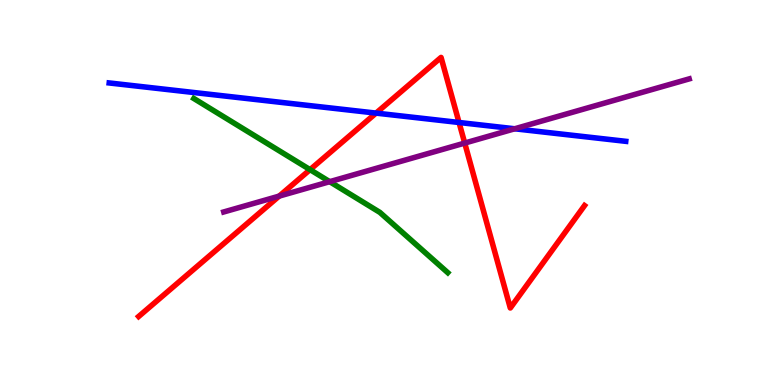[{'lines': ['blue', 'red'], 'intersections': [{'x': 4.85, 'y': 7.06}, {'x': 5.92, 'y': 6.82}]}, {'lines': ['green', 'red'], 'intersections': [{'x': 4.0, 'y': 5.59}]}, {'lines': ['purple', 'red'], 'intersections': [{'x': 3.6, 'y': 4.91}, {'x': 6.0, 'y': 6.28}]}, {'lines': ['blue', 'green'], 'intersections': []}, {'lines': ['blue', 'purple'], 'intersections': [{'x': 6.64, 'y': 6.66}]}, {'lines': ['green', 'purple'], 'intersections': [{'x': 4.25, 'y': 5.28}]}]